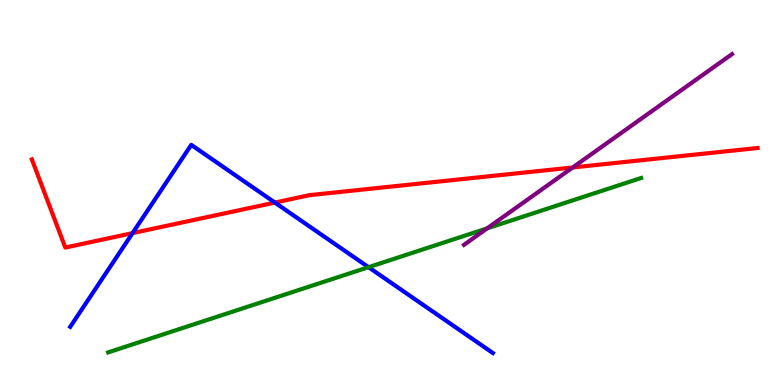[{'lines': ['blue', 'red'], 'intersections': [{'x': 1.71, 'y': 3.94}, {'x': 3.55, 'y': 4.74}]}, {'lines': ['green', 'red'], 'intersections': []}, {'lines': ['purple', 'red'], 'intersections': [{'x': 7.39, 'y': 5.65}]}, {'lines': ['blue', 'green'], 'intersections': [{'x': 4.76, 'y': 3.06}]}, {'lines': ['blue', 'purple'], 'intersections': []}, {'lines': ['green', 'purple'], 'intersections': [{'x': 6.29, 'y': 4.07}]}]